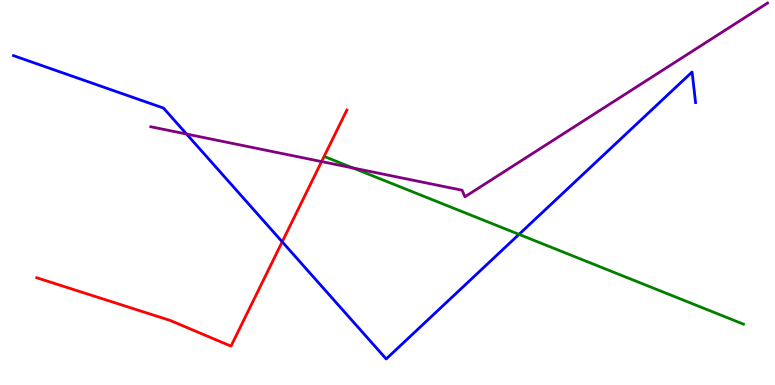[{'lines': ['blue', 'red'], 'intersections': [{'x': 3.64, 'y': 3.72}]}, {'lines': ['green', 'red'], 'intersections': []}, {'lines': ['purple', 'red'], 'intersections': [{'x': 4.15, 'y': 5.8}]}, {'lines': ['blue', 'green'], 'intersections': [{'x': 6.7, 'y': 3.91}]}, {'lines': ['blue', 'purple'], 'intersections': [{'x': 2.41, 'y': 6.52}]}, {'lines': ['green', 'purple'], 'intersections': [{'x': 4.56, 'y': 5.64}]}]